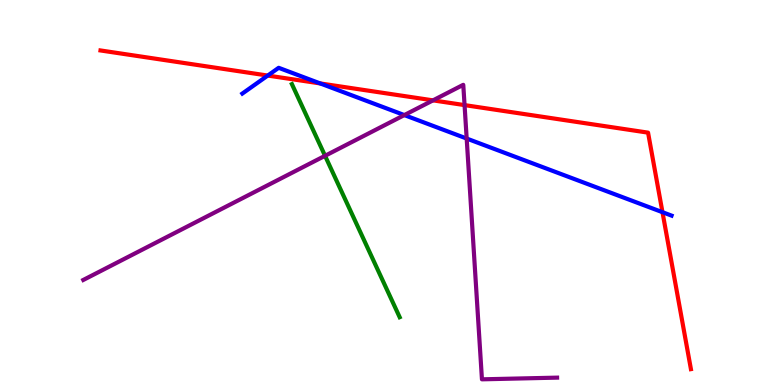[{'lines': ['blue', 'red'], 'intersections': [{'x': 3.45, 'y': 8.04}, {'x': 4.13, 'y': 7.83}, {'x': 8.55, 'y': 4.49}]}, {'lines': ['green', 'red'], 'intersections': []}, {'lines': ['purple', 'red'], 'intersections': [{'x': 5.59, 'y': 7.39}, {'x': 5.99, 'y': 7.27}]}, {'lines': ['blue', 'green'], 'intersections': []}, {'lines': ['blue', 'purple'], 'intersections': [{'x': 5.22, 'y': 7.01}, {'x': 6.02, 'y': 6.4}]}, {'lines': ['green', 'purple'], 'intersections': [{'x': 4.19, 'y': 5.95}]}]